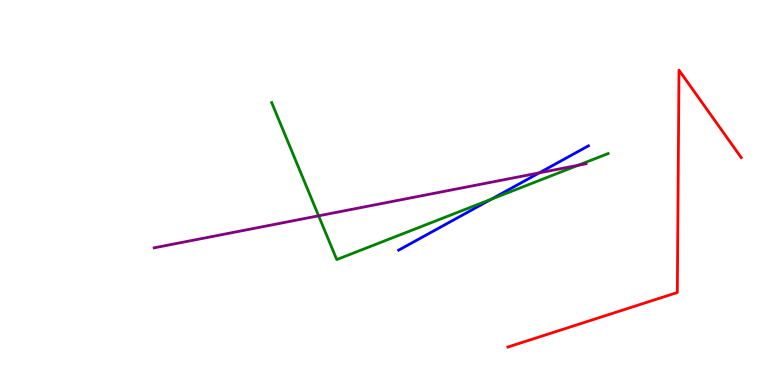[{'lines': ['blue', 'red'], 'intersections': []}, {'lines': ['green', 'red'], 'intersections': []}, {'lines': ['purple', 'red'], 'intersections': []}, {'lines': ['blue', 'green'], 'intersections': [{'x': 6.34, 'y': 4.83}]}, {'lines': ['blue', 'purple'], 'intersections': [{'x': 6.96, 'y': 5.51}]}, {'lines': ['green', 'purple'], 'intersections': [{'x': 4.11, 'y': 4.39}, {'x': 7.46, 'y': 5.71}]}]